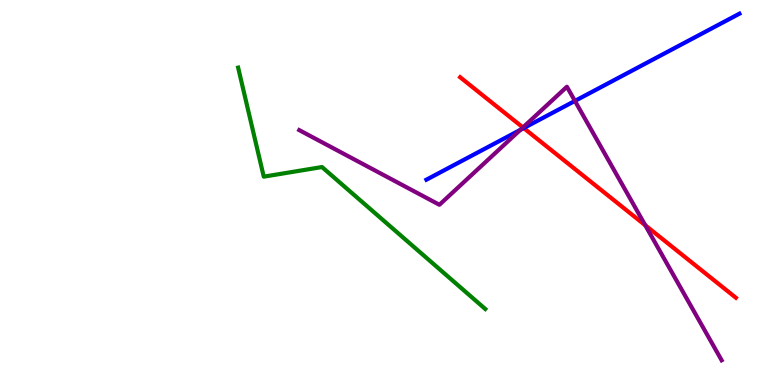[{'lines': ['blue', 'red'], 'intersections': [{'x': 6.76, 'y': 6.67}]}, {'lines': ['green', 'red'], 'intersections': []}, {'lines': ['purple', 'red'], 'intersections': [{'x': 6.75, 'y': 6.69}, {'x': 8.33, 'y': 4.15}]}, {'lines': ['blue', 'green'], 'intersections': []}, {'lines': ['blue', 'purple'], 'intersections': [{'x': 6.71, 'y': 6.63}, {'x': 7.42, 'y': 7.38}]}, {'lines': ['green', 'purple'], 'intersections': []}]